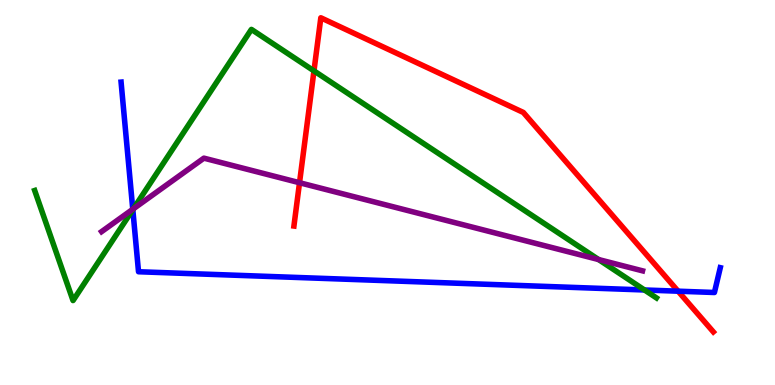[{'lines': ['blue', 'red'], 'intersections': [{'x': 8.75, 'y': 2.44}]}, {'lines': ['green', 'red'], 'intersections': [{'x': 4.05, 'y': 8.16}]}, {'lines': ['purple', 'red'], 'intersections': [{'x': 3.86, 'y': 5.25}]}, {'lines': ['blue', 'green'], 'intersections': [{'x': 1.71, 'y': 4.55}, {'x': 8.32, 'y': 2.47}]}, {'lines': ['blue', 'purple'], 'intersections': [{'x': 1.71, 'y': 4.56}]}, {'lines': ['green', 'purple'], 'intersections': [{'x': 1.72, 'y': 4.58}, {'x': 7.72, 'y': 3.26}]}]